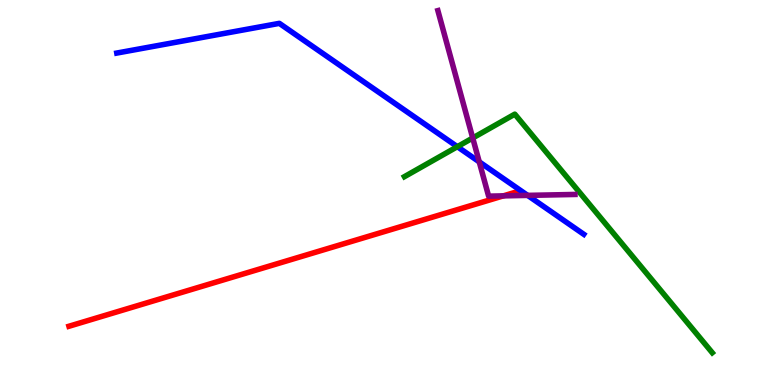[{'lines': ['blue', 'red'], 'intersections': []}, {'lines': ['green', 'red'], 'intersections': []}, {'lines': ['purple', 'red'], 'intersections': [{'x': 6.49, 'y': 4.91}]}, {'lines': ['blue', 'green'], 'intersections': [{'x': 5.9, 'y': 6.19}]}, {'lines': ['blue', 'purple'], 'intersections': [{'x': 6.18, 'y': 5.8}, {'x': 6.81, 'y': 4.93}]}, {'lines': ['green', 'purple'], 'intersections': [{'x': 6.1, 'y': 6.42}]}]